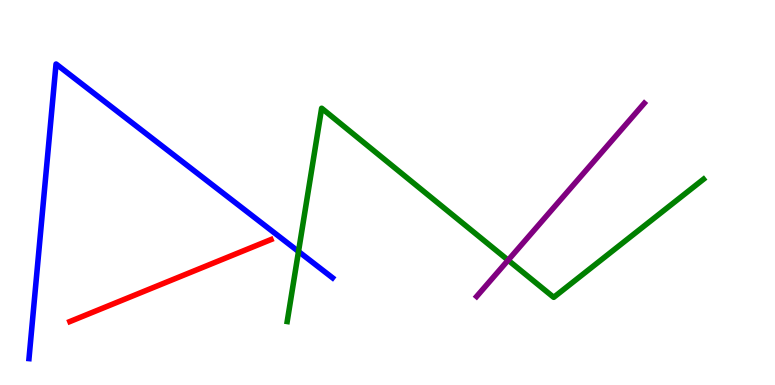[{'lines': ['blue', 'red'], 'intersections': []}, {'lines': ['green', 'red'], 'intersections': []}, {'lines': ['purple', 'red'], 'intersections': []}, {'lines': ['blue', 'green'], 'intersections': [{'x': 3.85, 'y': 3.47}]}, {'lines': ['blue', 'purple'], 'intersections': []}, {'lines': ['green', 'purple'], 'intersections': [{'x': 6.56, 'y': 3.24}]}]